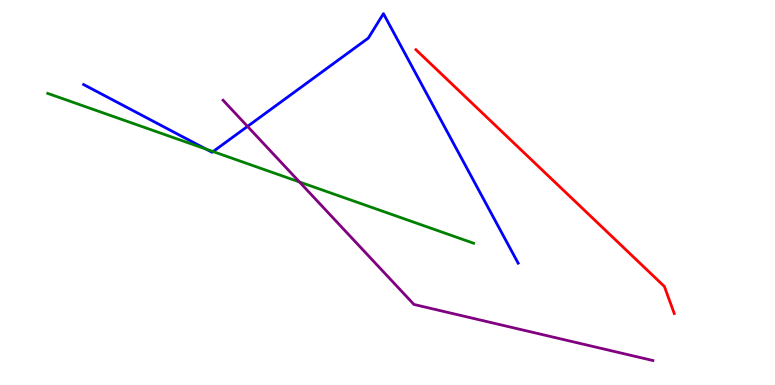[{'lines': ['blue', 'red'], 'intersections': []}, {'lines': ['green', 'red'], 'intersections': []}, {'lines': ['purple', 'red'], 'intersections': []}, {'lines': ['blue', 'green'], 'intersections': [{'x': 2.66, 'y': 6.13}, {'x': 2.75, 'y': 6.06}]}, {'lines': ['blue', 'purple'], 'intersections': [{'x': 3.19, 'y': 6.72}]}, {'lines': ['green', 'purple'], 'intersections': [{'x': 3.86, 'y': 5.27}]}]